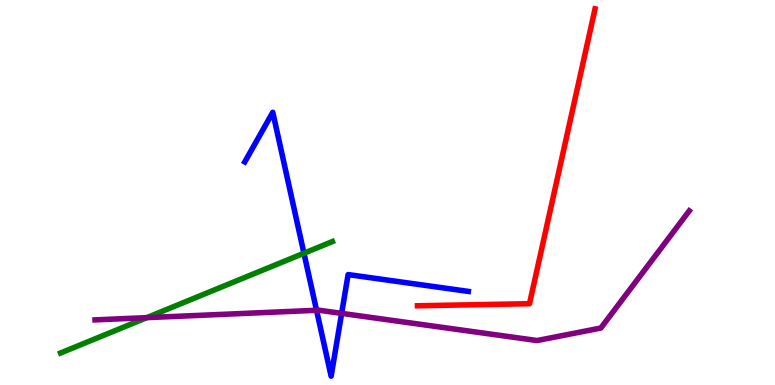[{'lines': ['blue', 'red'], 'intersections': []}, {'lines': ['green', 'red'], 'intersections': []}, {'lines': ['purple', 'red'], 'intersections': []}, {'lines': ['blue', 'green'], 'intersections': [{'x': 3.92, 'y': 3.42}]}, {'lines': ['blue', 'purple'], 'intersections': [{'x': 4.08, 'y': 1.94}, {'x': 4.41, 'y': 1.86}]}, {'lines': ['green', 'purple'], 'intersections': [{'x': 1.89, 'y': 1.75}]}]